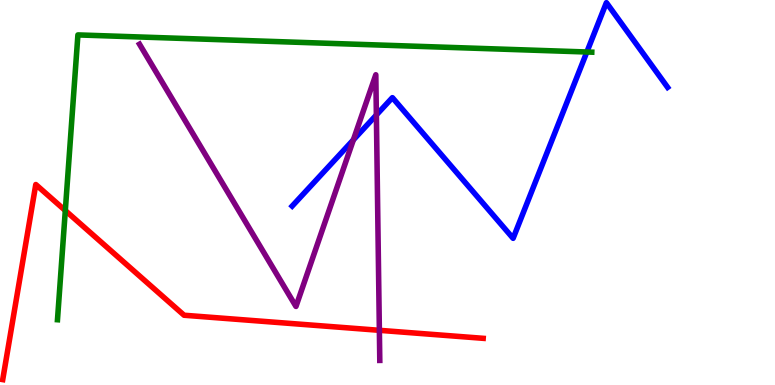[{'lines': ['blue', 'red'], 'intersections': []}, {'lines': ['green', 'red'], 'intersections': [{'x': 0.843, 'y': 4.53}]}, {'lines': ['purple', 'red'], 'intersections': [{'x': 4.9, 'y': 1.42}]}, {'lines': ['blue', 'green'], 'intersections': [{'x': 7.57, 'y': 8.65}]}, {'lines': ['blue', 'purple'], 'intersections': [{'x': 4.56, 'y': 6.37}, {'x': 4.86, 'y': 7.01}]}, {'lines': ['green', 'purple'], 'intersections': []}]